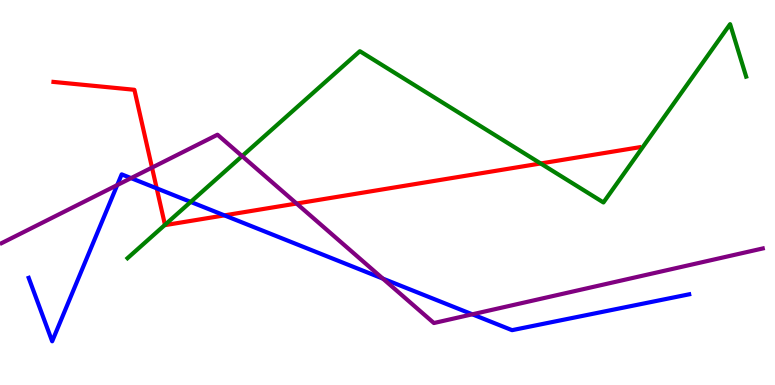[{'lines': ['blue', 'red'], 'intersections': [{'x': 2.02, 'y': 5.11}, {'x': 2.9, 'y': 4.41}]}, {'lines': ['green', 'red'], 'intersections': [{'x': 2.13, 'y': 4.16}, {'x': 6.98, 'y': 5.75}]}, {'lines': ['purple', 'red'], 'intersections': [{'x': 1.96, 'y': 5.65}, {'x': 3.83, 'y': 4.71}]}, {'lines': ['blue', 'green'], 'intersections': [{'x': 2.46, 'y': 4.76}]}, {'lines': ['blue', 'purple'], 'intersections': [{'x': 1.51, 'y': 5.19}, {'x': 1.69, 'y': 5.37}, {'x': 4.94, 'y': 2.76}, {'x': 6.09, 'y': 1.84}]}, {'lines': ['green', 'purple'], 'intersections': [{'x': 3.12, 'y': 5.95}]}]